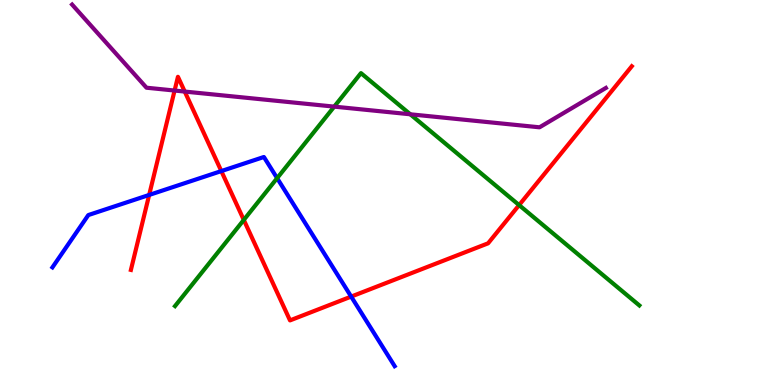[{'lines': ['blue', 'red'], 'intersections': [{'x': 1.92, 'y': 4.94}, {'x': 2.86, 'y': 5.56}, {'x': 4.53, 'y': 2.3}]}, {'lines': ['green', 'red'], 'intersections': [{'x': 3.15, 'y': 4.29}, {'x': 6.7, 'y': 4.67}]}, {'lines': ['purple', 'red'], 'intersections': [{'x': 2.25, 'y': 7.65}, {'x': 2.38, 'y': 7.62}]}, {'lines': ['blue', 'green'], 'intersections': [{'x': 3.58, 'y': 5.37}]}, {'lines': ['blue', 'purple'], 'intersections': []}, {'lines': ['green', 'purple'], 'intersections': [{'x': 4.31, 'y': 7.23}, {'x': 5.29, 'y': 7.03}]}]